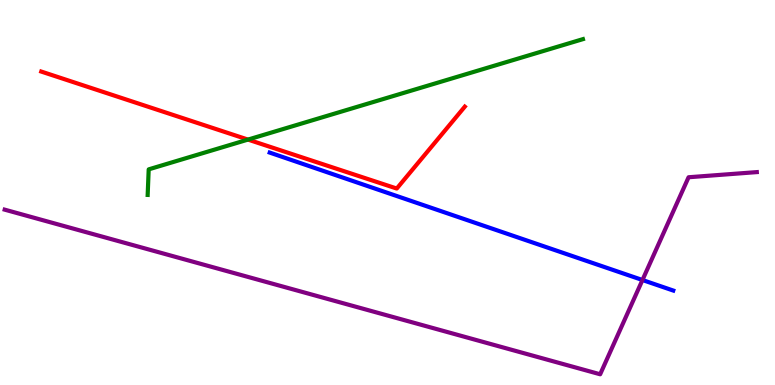[{'lines': ['blue', 'red'], 'intersections': []}, {'lines': ['green', 'red'], 'intersections': [{'x': 3.2, 'y': 6.37}]}, {'lines': ['purple', 'red'], 'intersections': []}, {'lines': ['blue', 'green'], 'intersections': []}, {'lines': ['blue', 'purple'], 'intersections': [{'x': 8.29, 'y': 2.73}]}, {'lines': ['green', 'purple'], 'intersections': []}]